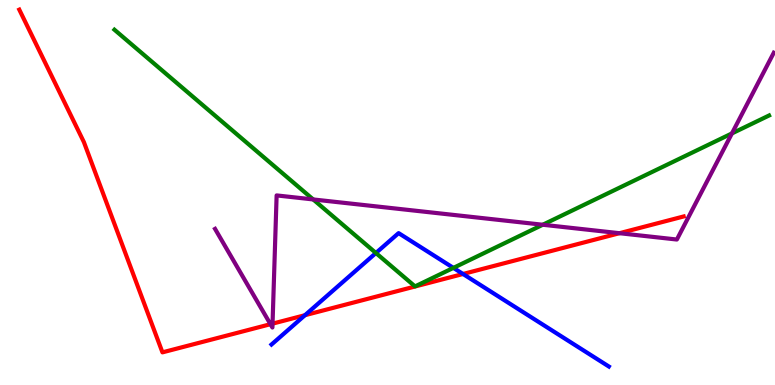[{'lines': ['blue', 'red'], 'intersections': [{'x': 3.93, 'y': 1.81}, {'x': 5.97, 'y': 2.88}]}, {'lines': ['green', 'red'], 'intersections': []}, {'lines': ['purple', 'red'], 'intersections': [{'x': 3.49, 'y': 1.58}, {'x': 3.52, 'y': 1.59}, {'x': 7.99, 'y': 3.94}]}, {'lines': ['blue', 'green'], 'intersections': [{'x': 4.85, 'y': 3.43}, {'x': 5.85, 'y': 3.04}]}, {'lines': ['blue', 'purple'], 'intersections': []}, {'lines': ['green', 'purple'], 'intersections': [{'x': 4.04, 'y': 4.82}, {'x': 7.0, 'y': 4.16}, {'x': 9.44, 'y': 6.53}]}]